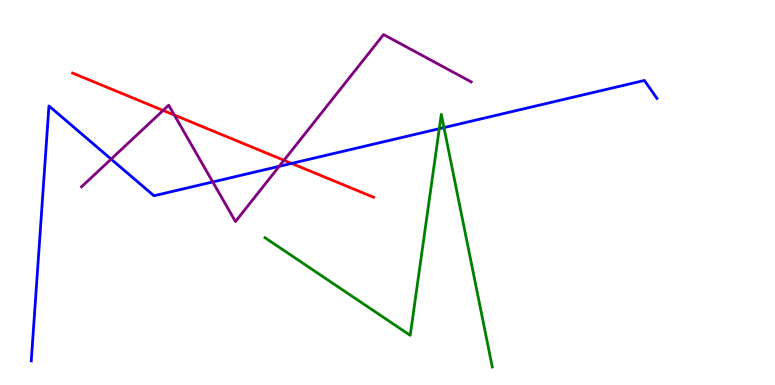[{'lines': ['blue', 'red'], 'intersections': [{'x': 3.76, 'y': 5.76}]}, {'lines': ['green', 'red'], 'intersections': []}, {'lines': ['purple', 'red'], 'intersections': [{'x': 2.1, 'y': 7.13}, {'x': 2.25, 'y': 7.01}, {'x': 3.66, 'y': 5.84}]}, {'lines': ['blue', 'green'], 'intersections': [{'x': 5.67, 'y': 6.66}, {'x': 5.73, 'y': 6.69}]}, {'lines': ['blue', 'purple'], 'intersections': [{'x': 1.43, 'y': 5.87}, {'x': 2.75, 'y': 5.27}, {'x': 3.6, 'y': 5.68}]}, {'lines': ['green', 'purple'], 'intersections': []}]